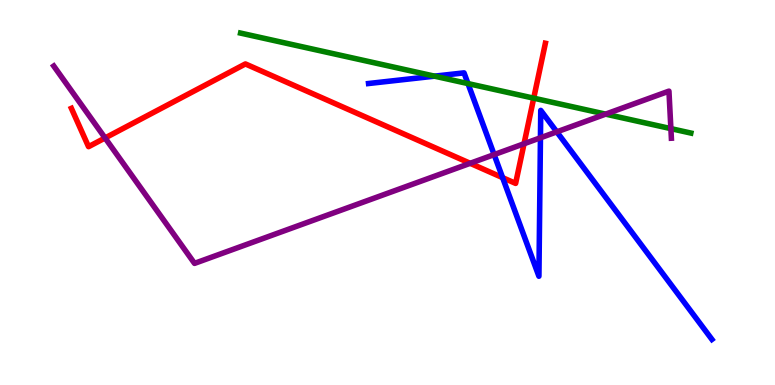[{'lines': ['blue', 'red'], 'intersections': [{'x': 6.49, 'y': 5.39}]}, {'lines': ['green', 'red'], 'intersections': [{'x': 6.89, 'y': 7.45}]}, {'lines': ['purple', 'red'], 'intersections': [{'x': 1.36, 'y': 6.42}, {'x': 6.07, 'y': 5.76}, {'x': 6.76, 'y': 6.27}]}, {'lines': ['blue', 'green'], 'intersections': [{'x': 5.61, 'y': 8.02}, {'x': 6.04, 'y': 7.83}]}, {'lines': ['blue', 'purple'], 'intersections': [{'x': 6.38, 'y': 5.98}, {'x': 6.97, 'y': 6.42}, {'x': 7.18, 'y': 6.58}]}, {'lines': ['green', 'purple'], 'intersections': [{'x': 7.81, 'y': 7.04}, {'x': 8.66, 'y': 6.66}]}]